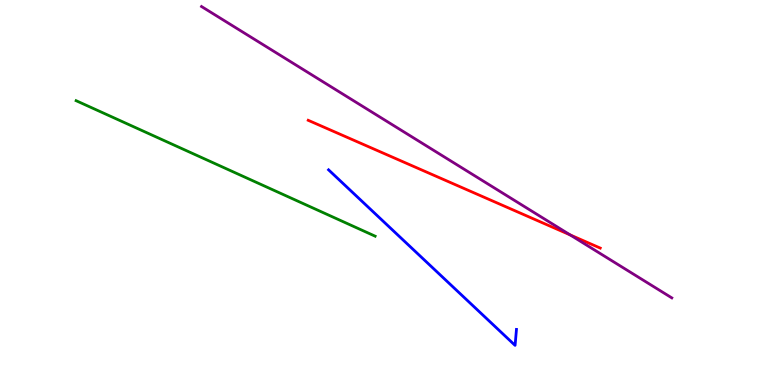[{'lines': ['blue', 'red'], 'intersections': []}, {'lines': ['green', 'red'], 'intersections': []}, {'lines': ['purple', 'red'], 'intersections': [{'x': 7.36, 'y': 3.9}]}, {'lines': ['blue', 'green'], 'intersections': []}, {'lines': ['blue', 'purple'], 'intersections': []}, {'lines': ['green', 'purple'], 'intersections': []}]